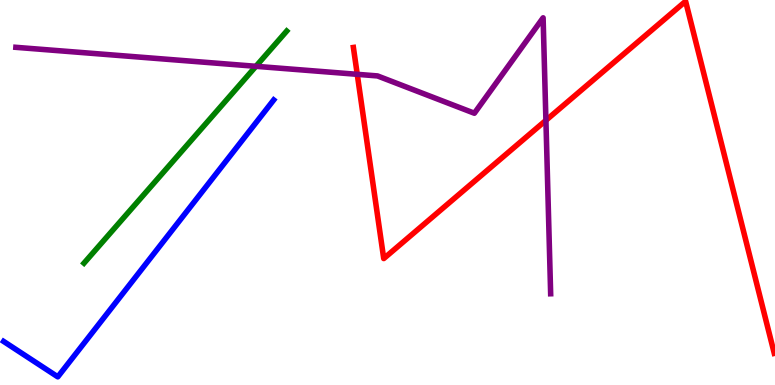[{'lines': ['blue', 'red'], 'intersections': []}, {'lines': ['green', 'red'], 'intersections': []}, {'lines': ['purple', 'red'], 'intersections': [{'x': 4.61, 'y': 8.07}, {'x': 7.04, 'y': 6.87}]}, {'lines': ['blue', 'green'], 'intersections': []}, {'lines': ['blue', 'purple'], 'intersections': []}, {'lines': ['green', 'purple'], 'intersections': [{'x': 3.3, 'y': 8.28}]}]